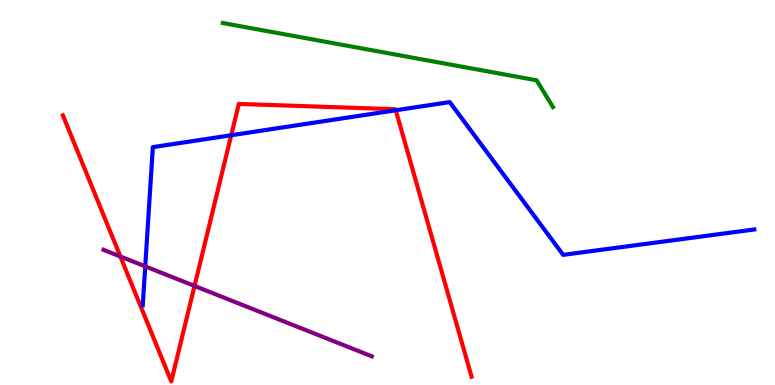[{'lines': ['blue', 'red'], 'intersections': [{'x': 2.98, 'y': 6.49}, {'x': 5.11, 'y': 7.14}]}, {'lines': ['green', 'red'], 'intersections': []}, {'lines': ['purple', 'red'], 'intersections': [{'x': 1.55, 'y': 3.34}, {'x': 2.51, 'y': 2.57}]}, {'lines': ['blue', 'green'], 'intersections': []}, {'lines': ['blue', 'purple'], 'intersections': [{'x': 1.87, 'y': 3.08}]}, {'lines': ['green', 'purple'], 'intersections': []}]